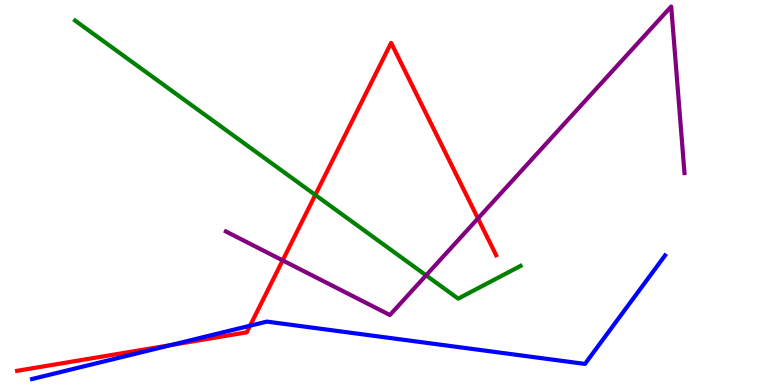[{'lines': ['blue', 'red'], 'intersections': [{'x': 2.21, 'y': 1.04}, {'x': 3.23, 'y': 1.54}]}, {'lines': ['green', 'red'], 'intersections': [{'x': 4.07, 'y': 4.94}]}, {'lines': ['purple', 'red'], 'intersections': [{'x': 3.65, 'y': 3.24}, {'x': 6.17, 'y': 4.33}]}, {'lines': ['blue', 'green'], 'intersections': []}, {'lines': ['blue', 'purple'], 'intersections': []}, {'lines': ['green', 'purple'], 'intersections': [{'x': 5.5, 'y': 2.85}]}]